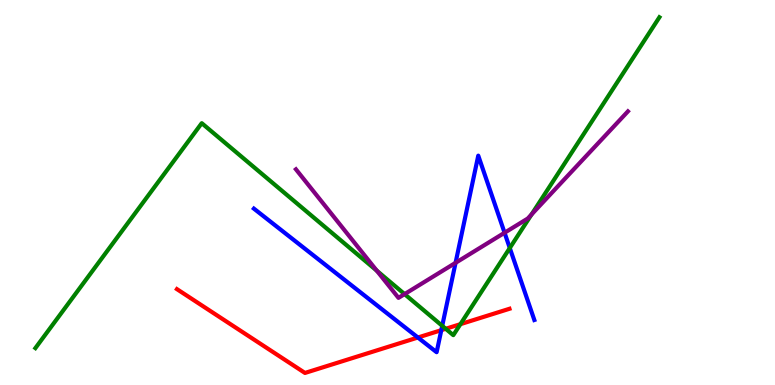[{'lines': ['blue', 'red'], 'intersections': [{'x': 5.39, 'y': 1.23}, {'x': 5.69, 'y': 1.42}]}, {'lines': ['green', 'red'], 'intersections': [{'x': 5.75, 'y': 1.46}, {'x': 5.94, 'y': 1.58}]}, {'lines': ['purple', 'red'], 'intersections': []}, {'lines': ['blue', 'green'], 'intersections': [{'x': 5.71, 'y': 1.54}, {'x': 6.58, 'y': 3.56}]}, {'lines': ['blue', 'purple'], 'intersections': [{'x': 5.88, 'y': 3.17}, {'x': 6.51, 'y': 3.95}]}, {'lines': ['green', 'purple'], 'intersections': [{'x': 4.86, 'y': 2.97}, {'x': 5.22, 'y': 2.36}, {'x': 6.86, 'y': 4.43}]}]